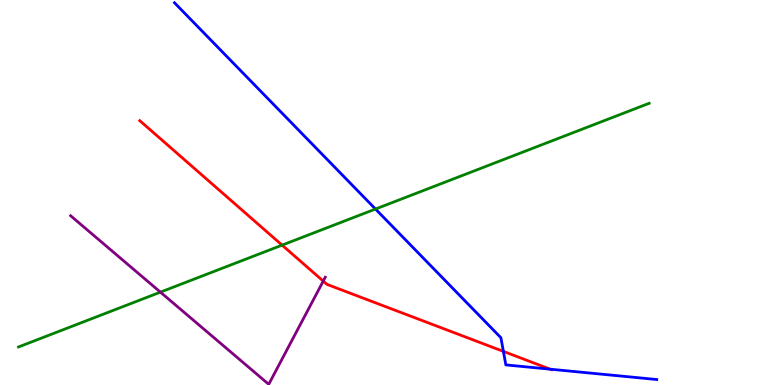[{'lines': ['blue', 'red'], 'intersections': [{'x': 6.5, 'y': 0.873}, {'x': 7.1, 'y': 0.41}]}, {'lines': ['green', 'red'], 'intersections': [{'x': 3.64, 'y': 3.63}]}, {'lines': ['purple', 'red'], 'intersections': [{'x': 4.17, 'y': 2.7}]}, {'lines': ['blue', 'green'], 'intersections': [{'x': 4.85, 'y': 4.57}]}, {'lines': ['blue', 'purple'], 'intersections': []}, {'lines': ['green', 'purple'], 'intersections': [{'x': 2.07, 'y': 2.41}]}]